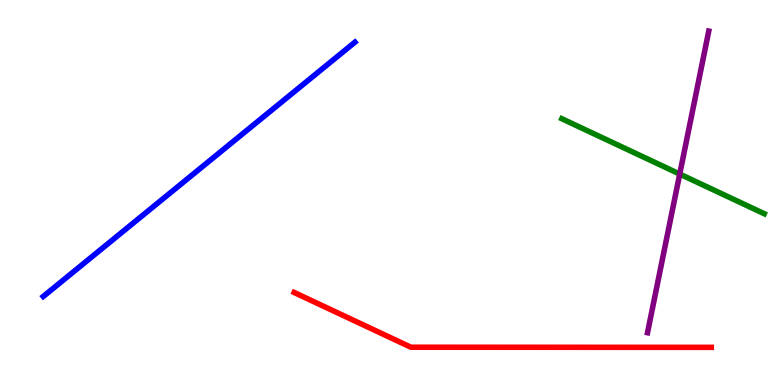[{'lines': ['blue', 'red'], 'intersections': []}, {'lines': ['green', 'red'], 'intersections': []}, {'lines': ['purple', 'red'], 'intersections': []}, {'lines': ['blue', 'green'], 'intersections': []}, {'lines': ['blue', 'purple'], 'intersections': []}, {'lines': ['green', 'purple'], 'intersections': [{'x': 8.77, 'y': 5.48}]}]